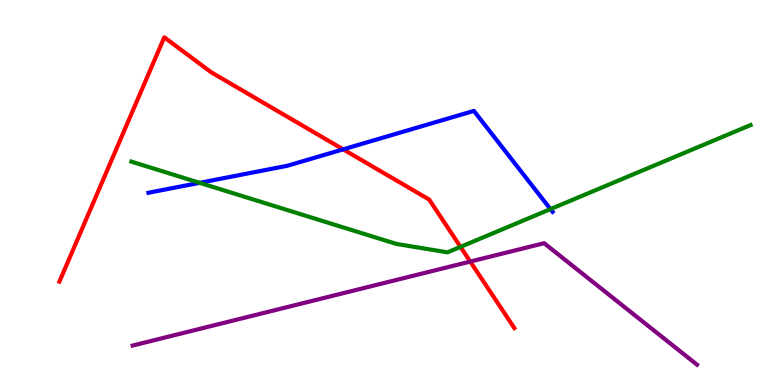[{'lines': ['blue', 'red'], 'intersections': [{'x': 4.43, 'y': 6.12}]}, {'lines': ['green', 'red'], 'intersections': [{'x': 5.94, 'y': 3.59}]}, {'lines': ['purple', 'red'], 'intersections': [{'x': 6.07, 'y': 3.21}]}, {'lines': ['blue', 'green'], 'intersections': [{'x': 2.58, 'y': 5.25}, {'x': 7.1, 'y': 4.57}]}, {'lines': ['blue', 'purple'], 'intersections': []}, {'lines': ['green', 'purple'], 'intersections': []}]